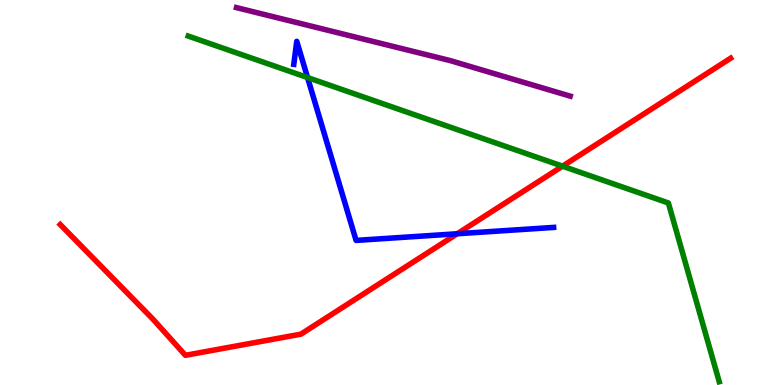[{'lines': ['blue', 'red'], 'intersections': [{'x': 5.9, 'y': 3.93}]}, {'lines': ['green', 'red'], 'intersections': [{'x': 7.26, 'y': 5.68}]}, {'lines': ['purple', 'red'], 'intersections': []}, {'lines': ['blue', 'green'], 'intersections': [{'x': 3.97, 'y': 7.99}]}, {'lines': ['blue', 'purple'], 'intersections': []}, {'lines': ['green', 'purple'], 'intersections': []}]